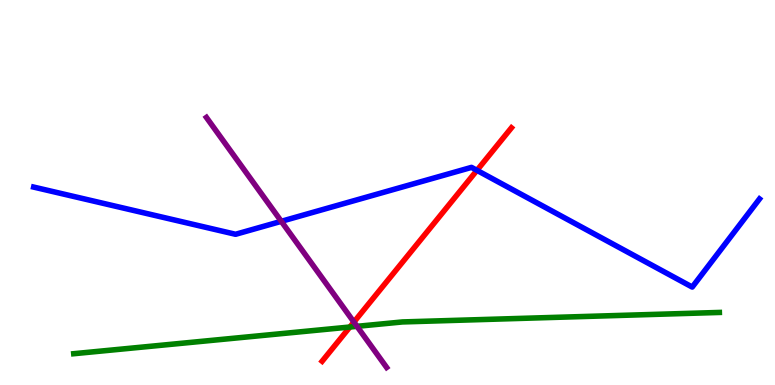[{'lines': ['blue', 'red'], 'intersections': [{'x': 6.15, 'y': 5.58}]}, {'lines': ['green', 'red'], 'intersections': [{'x': 4.51, 'y': 1.51}]}, {'lines': ['purple', 'red'], 'intersections': [{'x': 4.57, 'y': 1.63}]}, {'lines': ['blue', 'green'], 'intersections': []}, {'lines': ['blue', 'purple'], 'intersections': [{'x': 3.63, 'y': 4.25}]}, {'lines': ['green', 'purple'], 'intersections': [{'x': 4.61, 'y': 1.52}]}]